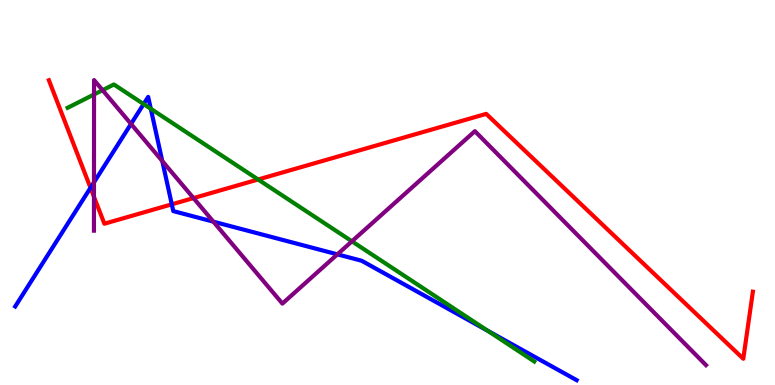[{'lines': ['blue', 'red'], 'intersections': [{'x': 1.17, 'y': 5.12}, {'x': 2.22, 'y': 4.69}]}, {'lines': ['green', 'red'], 'intersections': [{'x': 3.33, 'y': 5.34}]}, {'lines': ['purple', 'red'], 'intersections': [{'x': 1.21, 'y': 4.89}, {'x': 2.5, 'y': 4.85}]}, {'lines': ['blue', 'green'], 'intersections': [{'x': 1.85, 'y': 7.3}, {'x': 1.95, 'y': 7.17}, {'x': 6.29, 'y': 1.41}]}, {'lines': ['blue', 'purple'], 'intersections': [{'x': 1.21, 'y': 5.26}, {'x': 1.69, 'y': 6.78}, {'x': 2.09, 'y': 5.82}, {'x': 2.75, 'y': 4.24}, {'x': 4.35, 'y': 3.39}]}, {'lines': ['green', 'purple'], 'intersections': [{'x': 1.21, 'y': 7.55}, {'x': 1.32, 'y': 7.66}, {'x': 4.54, 'y': 3.73}]}]